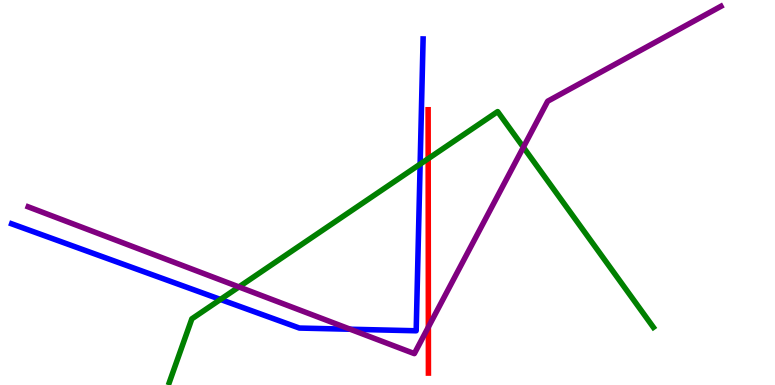[{'lines': ['blue', 'red'], 'intersections': []}, {'lines': ['green', 'red'], 'intersections': [{'x': 5.52, 'y': 5.88}]}, {'lines': ['purple', 'red'], 'intersections': [{'x': 5.53, 'y': 1.5}]}, {'lines': ['blue', 'green'], 'intersections': [{'x': 2.84, 'y': 2.22}, {'x': 5.42, 'y': 5.74}]}, {'lines': ['blue', 'purple'], 'intersections': [{'x': 4.52, 'y': 1.45}]}, {'lines': ['green', 'purple'], 'intersections': [{'x': 3.08, 'y': 2.55}, {'x': 6.75, 'y': 6.18}]}]